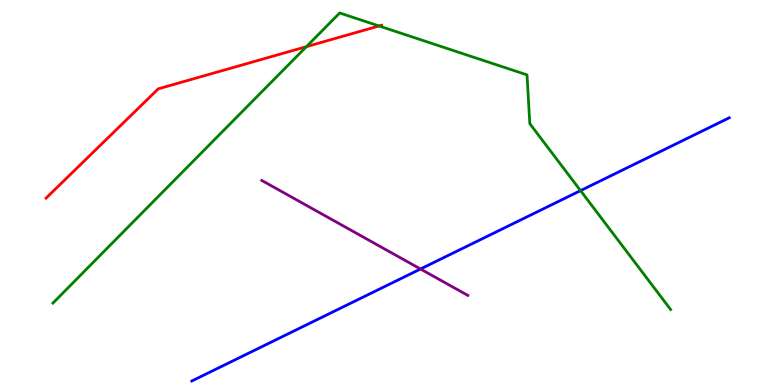[{'lines': ['blue', 'red'], 'intersections': []}, {'lines': ['green', 'red'], 'intersections': [{'x': 3.95, 'y': 8.79}, {'x': 4.89, 'y': 9.33}]}, {'lines': ['purple', 'red'], 'intersections': []}, {'lines': ['blue', 'green'], 'intersections': [{'x': 7.49, 'y': 5.05}]}, {'lines': ['blue', 'purple'], 'intersections': [{'x': 5.43, 'y': 3.01}]}, {'lines': ['green', 'purple'], 'intersections': []}]